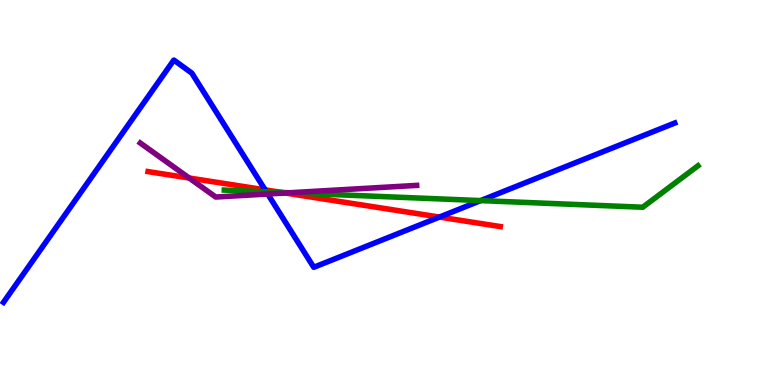[{'lines': ['blue', 'red'], 'intersections': [{'x': 3.42, 'y': 5.07}, {'x': 5.67, 'y': 4.36}]}, {'lines': ['green', 'red'], 'intersections': [{'x': 3.63, 'y': 5.0}]}, {'lines': ['purple', 'red'], 'intersections': [{'x': 2.44, 'y': 5.38}, {'x': 3.68, 'y': 4.99}]}, {'lines': ['blue', 'green'], 'intersections': [{'x': 3.44, 'y': 5.02}, {'x': 6.2, 'y': 4.79}]}, {'lines': ['blue', 'purple'], 'intersections': [{'x': 3.45, 'y': 4.96}]}, {'lines': ['green', 'purple'], 'intersections': [{'x': 3.74, 'y': 4.99}]}]